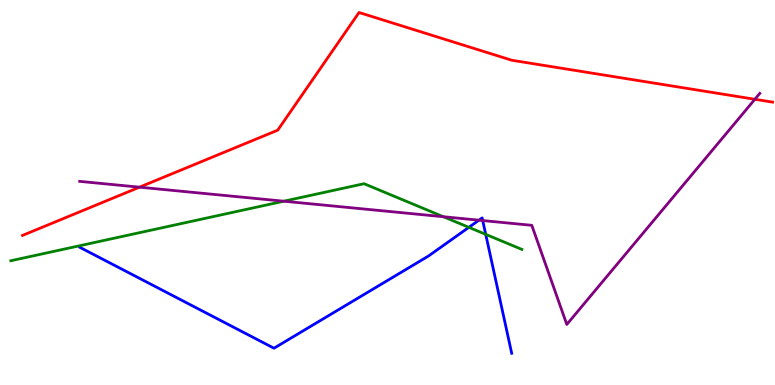[{'lines': ['blue', 'red'], 'intersections': []}, {'lines': ['green', 'red'], 'intersections': []}, {'lines': ['purple', 'red'], 'intersections': [{'x': 1.8, 'y': 5.14}, {'x': 9.74, 'y': 7.42}]}, {'lines': ['blue', 'green'], 'intersections': [{'x': 6.05, 'y': 4.1}, {'x': 6.27, 'y': 3.91}]}, {'lines': ['blue', 'purple'], 'intersections': [{'x': 6.18, 'y': 4.28}, {'x': 6.23, 'y': 4.27}]}, {'lines': ['green', 'purple'], 'intersections': [{'x': 3.66, 'y': 4.77}, {'x': 5.72, 'y': 4.37}]}]